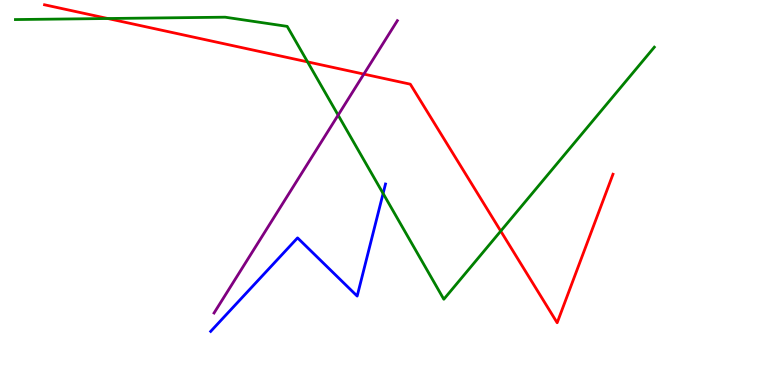[{'lines': ['blue', 'red'], 'intersections': []}, {'lines': ['green', 'red'], 'intersections': [{'x': 1.39, 'y': 9.52}, {'x': 3.97, 'y': 8.39}, {'x': 6.46, 'y': 4.0}]}, {'lines': ['purple', 'red'], 'intersections': [{'x': 4.69, 'y': 8.08}]}, {'lines': ['blue', 'green'], 'intersections': [{'x': 4.94, 'y': 4.97}]}, {'lines': ['blue', 'purple'], 'intersections': []}, {'lines': ['green', 'purple'], 'intersections': [{'x': 4.36, 'y': 7.01}]}]